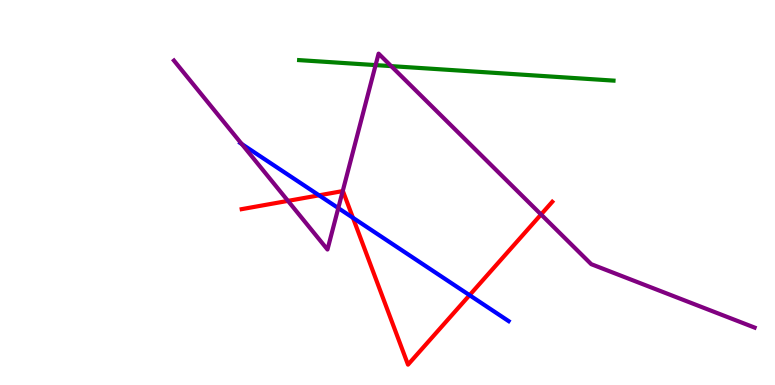[{'lines': ['blue', 'red'], 'intersections': [{'x': 4.12, 'y': 4.93}, {'x': 4.55, 'y': 4.34}, {'x': 6.06, 'y': 2.33}]}, {'lines': ['green', 'red'], 'intersections': []}, {'lines': ['purple', 'red'], 'intersections': [{'x': 3.72, 'y': 4.78}, {'x': 4.42, 'y': 5.04}, {'x': 6.98, 'y': 4.43}]}, {'lines': ['blue', 'green'], 'intersections': []}, {'lines': ['blue', 'purple'], 'intersections': [{'x': 3.12, 'y': 6.26}, {'x': 4.37, 'y': 4.6}]}, {'lines': ['green', 'purple'], 'intersections': [{'x': 4.85, 'y': 8.31}, {'x': 5.05, 'y': 8.28}]}]